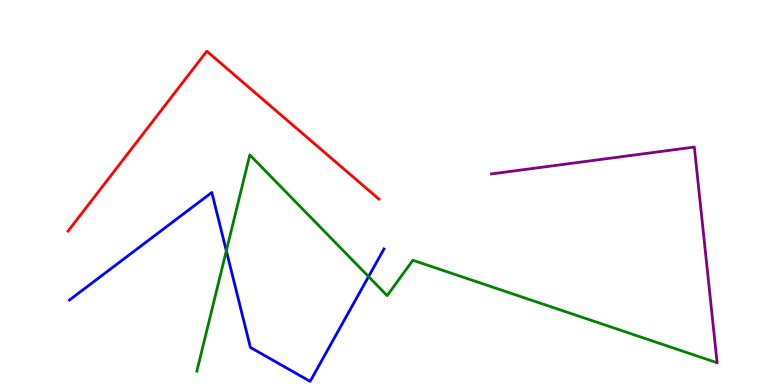[{'lines': ['blue', 'red'], 'intersections': []}, {'lines': ['green', 'red'], 'intersections': []}, {'lines': ['purple', 'red'], 'intersections': []}, {'lines': ['blue', 'green'], 'intersections': [{'x': 2.92, 'y': 3.49}, {'x': 4.76, 'y': 2.82}]}, {'lines': ['blue', 'purple'], 'intersections': []}, {'lines': ['green', 'purple'], 'intersections': []}]